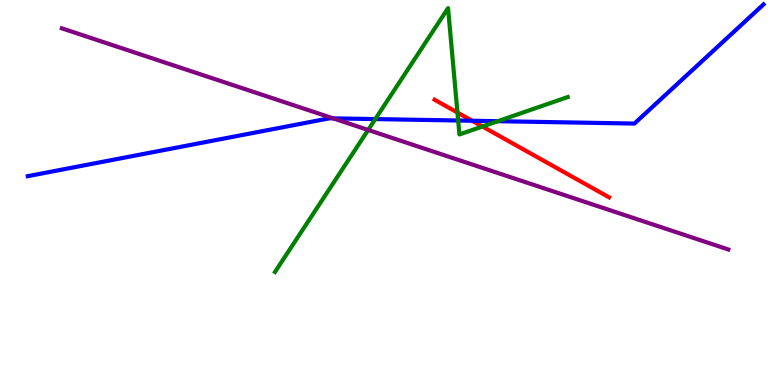[{'lines': ['blue', 'red'], 'intersections': [{'x': 6.09, 'y': 6.86}]}, {'lines': ['green', 'red'], 'intersections': [{'x': 5.9, 'y': 7.08}, {'x': 6.23, 'y': 6.71}]}, {'lines': ['purple', 'red'], 'intersections': []}, {'lines': ['blue', 'green'], 'intersections': [{'x': 4.84, 'y': 6.91}, {'x': 5.91, 'y': 6.87}, {'x': 6.42, 'y': 6.85}]}, {'lines': ['blue', 'purple'], 'intersections': [{'x': 4.3, 'y': 6.93}]}, {'lines': ['green', 'purple'], 'intersections': [{'x': 4.75, 'y': 6.62}]}]